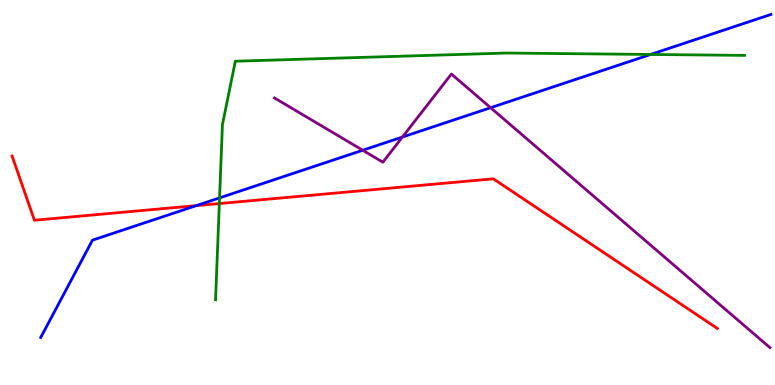[{'lines': ['blue', 'red'], 'intersections': [{'x': 2.53, 'y': 4.66}]}, {'lines': ['green', 'red'], 'intersections': [{'x': 2.83, 'y': 4.71}]}, {'lines': ['purple', 'red'], 'intersections': []}, {'lines': ['blue', 'green'], 'intersections': [{'x': 2.83, 'y': 4.86}, {'x': 8.4, 'y': 8.59}]}, {'lines': ['blue', 'purple'], 'intersections': [{'x': 4.68, 'y': 6.1}, {'x': 5.19, 'y': 6.44}, {'x': 6.33, 'y': 7.2}]}, {'lines': ['green', 'purple'], 'intersections': []}]